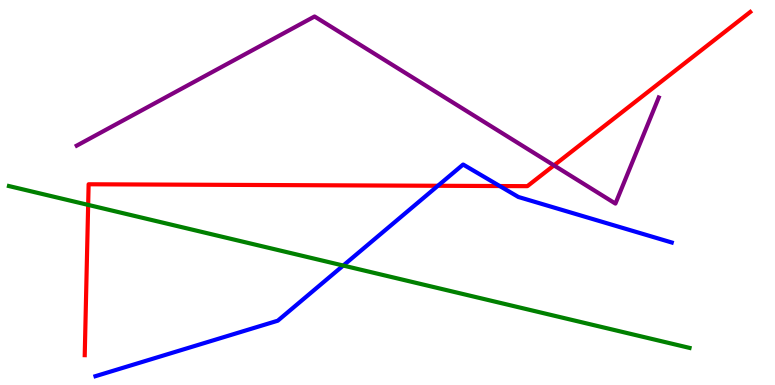[{'lines': ['blue', 'red'], 'intersections': [{'x': 5.65, 'y': 5.17}, {'x': 6.45, 'y': 5.17}]}, {'lines': ['green', 'red'], 'intersections': [{'x': 1.14, 'y': 4.68}]}, {'lines': ['purple', 'red'], 'intersections': [{'x': 7.15, 'y': 5.7}]}, {'lines': ['blue', 'green'], 'intersections': [{'x': 4.43, 'y': 3.1}]}, {'lines': ['blue', 'purple'], 'intersections': []}, {'lines': ['green', 'purple'], 'intersections': []}]